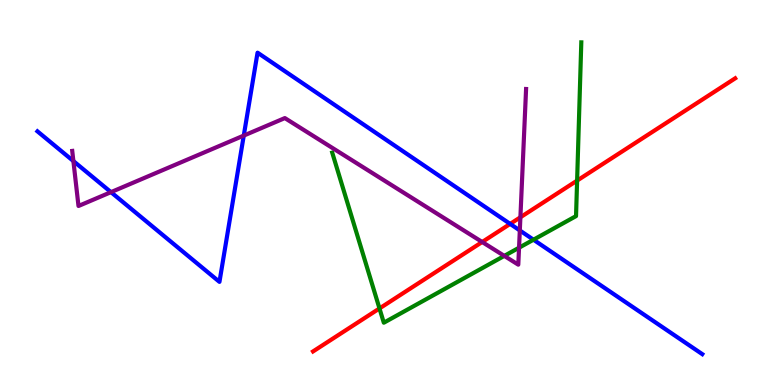[{'lines': ['blue', 'red'], 'intersections': [{'x': 6.58, 'y': 4.18}]}, {'lines': ['green', 'red'], 'intersections': [{'x': 4.9, 'y': 1.99}, {'x': 7.45, 'y': 5.31}]}, {'lines': ['purple', 'red'], 'intersections': [{'x': 6.22, 'y': 3.71}, {'x': 6.71, 'y': 4.36}]}, {'lines': ['blue', 'green'], 'intersections': [{'x': 6.88, 'y': 3.77}]}, {'lines': ['blue', 'purple'], 'intersections': [{'x': 0.947, 'y': 5.82}, {'x': 1.43, 'y': 5.01}, {'x': 3.15, 'y': 6.48}, {'x': 6.71, 'y': 4.01}]}, {'lines': ['green', 'purple'], 'intersections': [{'x': 6.51, 'y': 3.35}, {'x': 6.7, 'y': 3.57}]}]